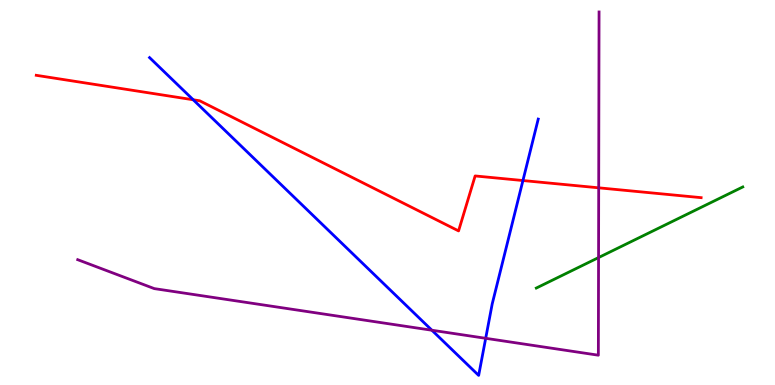[{'lines': ['blue', 'red'], 'intersections': [{'x': 2.49, 'y': 7.41}, {'x': 6.75, 'y': 5.31}]}, {'lines': ['green', 'red'], 'intersections': []}, {'lines': ['purple', 'red'], 'intersections': [{'x': 7.73, 'y': 5.12}]}, {'lines': ['blue', 'green'], 'intersections': []}, {'lines': ['blue', 'purple'], 'intersections': [{'x': 5.57, 'y': 1.42}, {'x': 6.27, 'y': 1.21}]}, {'lines': ['green', 'purple'], 'intersections': [{'x': 7.72, 'y': 3.31}]}]